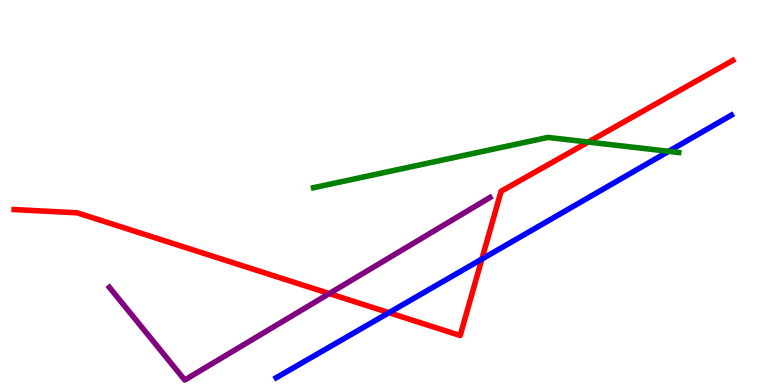[{'lines': ['blue', 'red'], 'intersections': [{'x': 5.02, 'y': 1.88}, {'x': 6.22, 'y': 3.27}]}, {'lines': ['green', 'red'], 'intersections': [{'x': 7.59, 'y': 6.31}]}, {'lines': ['purple', 'red'], 'intersections': [{'x': 4.25, 'y': 2.37}]}, {'lines': ['blue', 'green'], 'intersections': [{'x': 8.63, 'y': 6.07}]}, {'lines': ['blue', 'purple'], 'intersections': []}, {'lines': ['green', 'purple'], 'intersections': []}]